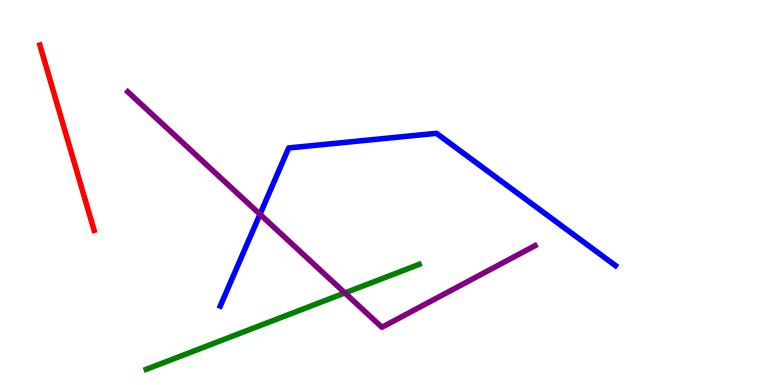[{'lines': ['blue', 'red'], 'intersections': []}, {'lines': ['green', 'red'], 'intersections': []}, {'lines': ['purple', 'red'], 'intersections': []}, {'lines': ['blue', 'green'], 'intersections': []}, {'lines': ['blue', 'purple'], 'intersections': [{'x': 3.35, 'y': 4.43}]}, {'lines': ['green', 'purple'], 'intersections': [{'x': 4.45, 'y': 2.39}]}]